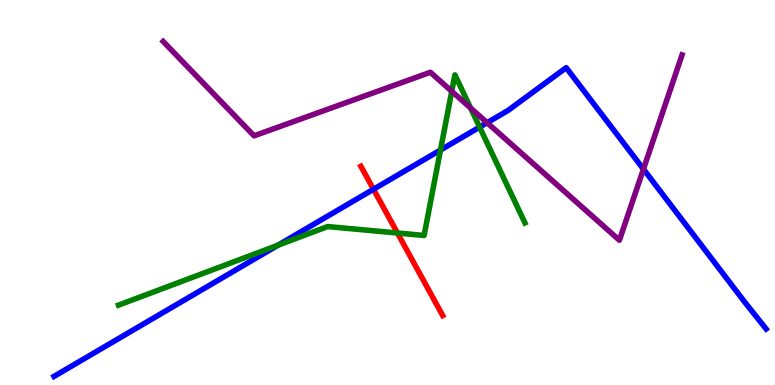[{'lines': ['blue', 'red'], 'intersections': [{'x': 4.82, 'y': 5.08}]}, {'lines': ['green', 'red'], 'intersections': [{'x': 5.13, 'y': 3.95}]}, {'lines': ['purple', 'red'], 'intersections': []}, {'lines': ['blue', 'green'], 'intersections': [{'x': 3.59, 'y': 3.63}, {'x': 5.68, 'y': 6.1}, {'x': 6.19, 'y': 6.7}]}, {'lines': ['blue', 'purple'], 'intersections': [{'x': 6.29, 'y': 6.81}, {'x': 8.3, 'y': 5.61}]}, {'lines': ['green', 'purple'], 'intersections': [{'x': 5.83, 'y': 7.63}, {'x': 6.07, 'y': 7.19}]}]